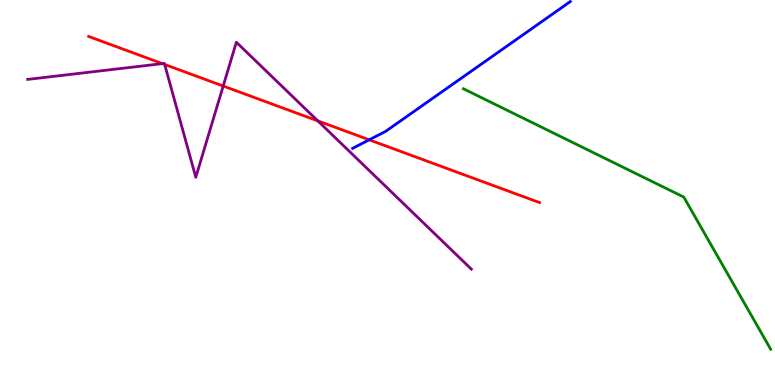[{'lines': ['blue', 'red'], 'intersections': [{'x': 4.76, 'y': 6.37}]}, {'lines': ['green', 'red'], 'intersections': []}, {'lines': ['purple', 'red'], 'intersections': [{'x': 2.1, 'y': 8.35}, {'x': 2.12, 'y': 8.33}, {'x': 2.88, 'y': 7.77}, {'x': 4.1, 'y': 6.86}]}, {'lines': ['blue', 'green'], 'intersections': []}, {'lines': ['blue', 'purple'], 'intersections': []}, {'lines': ['green', 'purple'], 'intersections': []}]